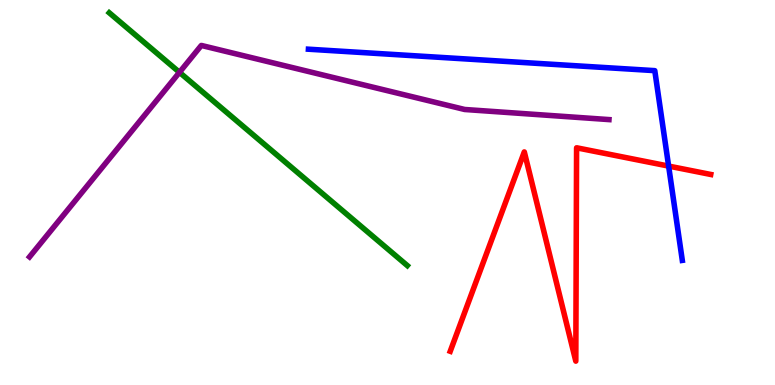[{'lines': ['blue', 'red'], 'intersections': [{'x': 8.63, 'y': 5.69}]}, {'lines': ['green', 'red'], 'intersections': []}, {'lines': ['purple', 'red'], 'intersections': []}, {'lines': ['blue', 'green'], 'intersections': []}, {'lines': ['blue', 'purple'], 'intersections': []}, {'lines': ['green', 'purple'], 'intersections': [{'x': 2.32, 'y': 8.12}]}]